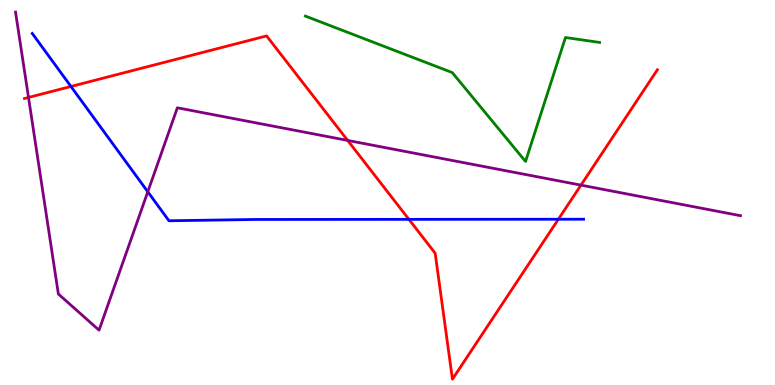[{'lines': ['blue', 'red'], 'intersections': [{'x': 0.916, 'y': 7.75}, {'x': 5.28, 'y': 4.3}, {'x': 7.2, 'y': 4.31}]}, {'lines': ['green', 'red'], 'intersections': []}, {'lines': ['purple', 'red'], 'intersections': [{'x': 0.368, 'y': 7.47}, {'x': 4.49, 'y': 6.35}, {'x': 7.5, 'y': 5.19}]}, {'lines': ['blue', 'green'], 'intersections': []}, {'lines': ['blue', 'purple'], 'intersections': [{'x': 1.91, 'y': 5.02}]}, {'lines': ['green', 'purple'], 'intersections': []}]